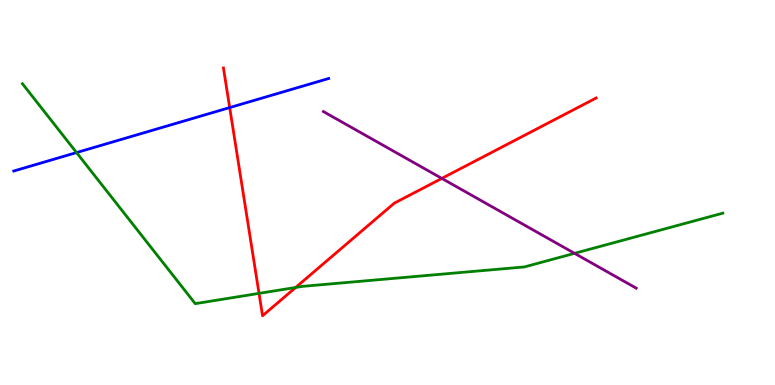[{'lines': ['blue', 'red'], 'intersections': [{'x': 2.96, 'y': 7.21}]}, {'lines': ['green', 'red'], 'intersections': [{'x': 3.34, 'y': 2.38}, {'x': 3.82, 'y': 2.53}]}, {'lines': ['purple', 'red'], 'intersections': [{'x': 5.7, 'y': 5.37}]}, {'lines': ['blue', 'green'], 'intersections': [{'x': 0.988, 'y': 6.04}]}, {'lines': ['blue', 'purple'], 'intersections': []}, {'lines': ['green', 'purple'], 'intersections': [{'x': 7.41, 'y': 3.42}]}]